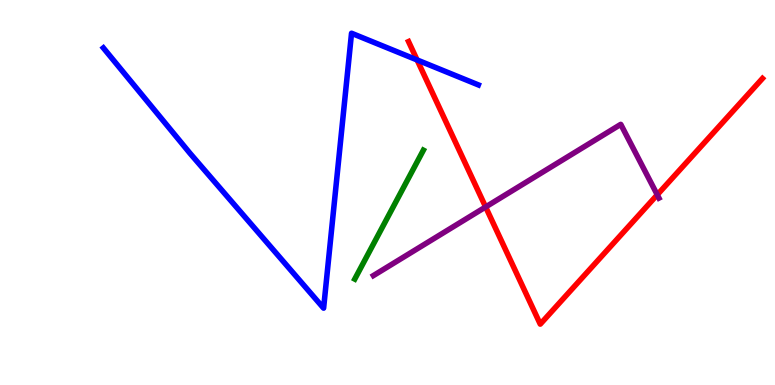[{'lines': ['blue', 'red'], 'intersections': [{'x': 5.38, 'y': 8.44}]}, {'lines': ['green', 'red'], 'intersections': []}, {'lines': ['purple', 'red'], 'intersections': [{'x': 6.27, 'y': 4.62}, {'x': 8.48, 'y': 4.94}]}, {'lines': ['blue', 'green'], 'intersections': []}, {'lines': ['blue', 'purple'], 'intersections': []}, {'lines': ['green', 'purple'], 'intersections': []}]